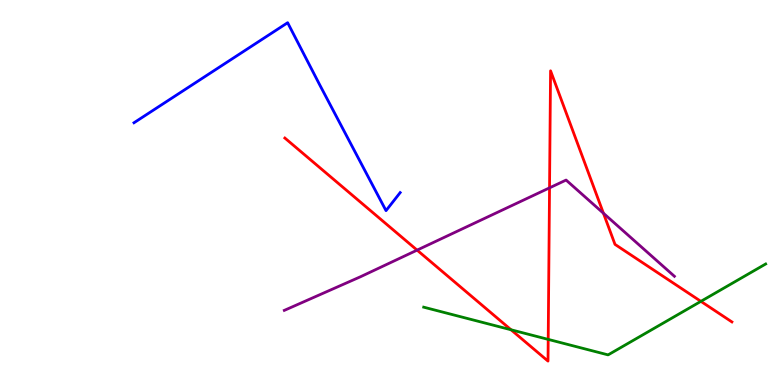[{'lines': ['blue', 'red'], 'intersections': []}, {'lines': ['green', 'red'], 'intersections': [{'x': 6.59, 'y': 1.43}, {'x': 7.07, 'y': 1.18}, {'x': 9.04, 'y': 2.17}]}, {'lines': ['purple', 'red'], 'intersections': [{'x': 5.38, 'y': 3.5}, {'x': 7.09, 'y': 5.12}, {'x': 7.79, 'y': 4.46}]}, {'lines': ['blue', 'green'], 'intersections': []}, {'lines': ['blue', 'purple'], 'intersections': []}, {'lines': ['green', 'purple'], 'intersections': []}]